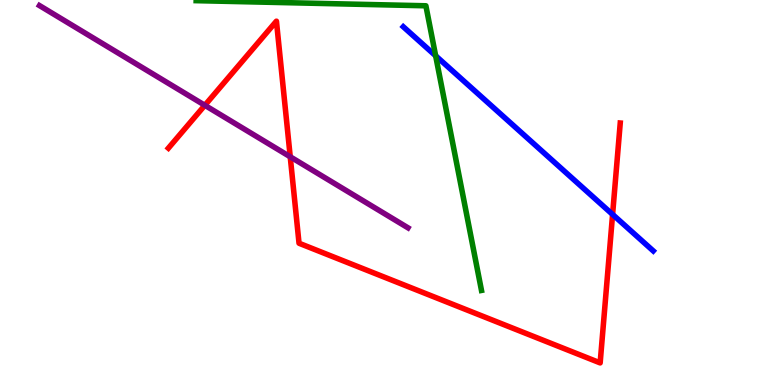[{'lines': ['blue', 'red'], 'intersections': [{'x': 7.9, 'y': 4.43}]}, {'lines': ['green', 'red'], 'intersections': []}, {'lines': ['purple', 'red'], 'intersections': [{'x': 2.64, 'y': 7.26}, {'x': 3.75, 'y': 5.93}]}, {'lines': ['blue', 'green'], 'intersections': [{'x': 5.62, 'y': 8.55}]}, {'lines': ['blue', 'purple'], 'intersections': []}, {'lines': ['green', 'purple'], 'intersections': []}]